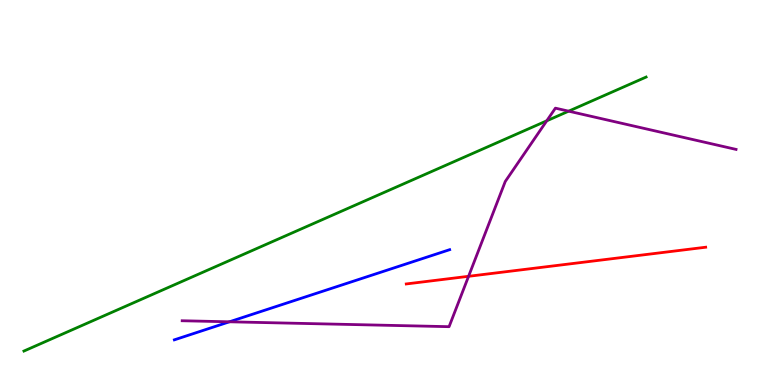[{'lines': ['blue', 'red'], 'intersections': []}, {'lines': ['green', 'red'], 'intersections': []}, {'lines': ['purple', 'red'], 'intersections': [{'x': 6.05, 'y': 2.82}]}, {'lines': ['blue', 'green'], 'intersections': []}, {'lines': ['blue', 'purple'], 'intersections': [{'x': 2.96, 'y': 1.64}]}, {'lines': ['green', 'purple'], 'intersections': [{'x': 7.05, 'y': 6.86}, {'x': 7.34, 'y': 7.11}]}]